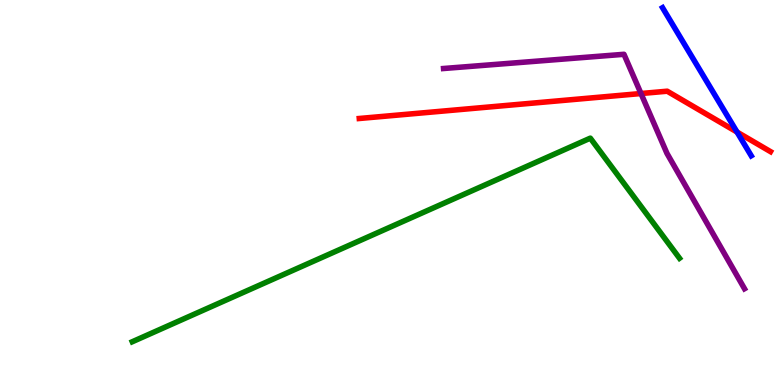[{'lines': ['blue', 'red'], 'intersections': [{'x': 9.51, 'y': 6.57}]}, {'lines': ['green', 'red'], 'intersections': []}, {'lines': ['purple', 'red'], 'intersections': [{'x': 8.27, 'y': 7.57}]}, {'lines': ['blue', 'green'], 'intersections': []}, {'lines': ['blue', 'purple'], 'intersections': []}, {'lines': ['green', 'purple'], 'intersections': []}]